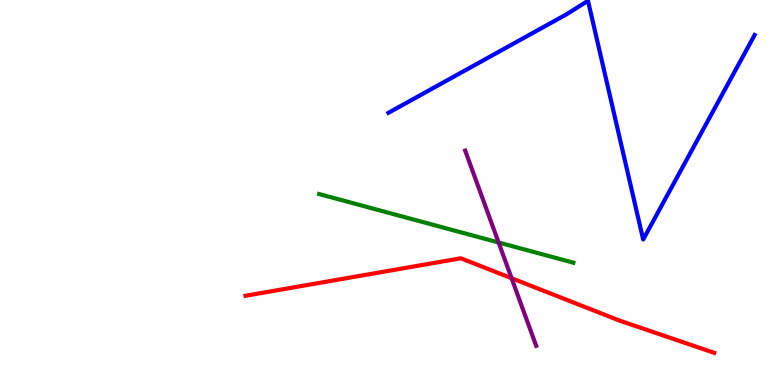[{'lines': ['blue', 'red'], 'intersections': []}, {'lines': ['green', 'red'], 'intersections': []}, {'lines': ['purple', 'red'], 'intersections': [{'x': 6.6, 'y': 2.77}]}, {'lines': ['blue', 'green'], 'intersections': []}, {'lines': ['blue', 'purple'], 'intersections': []}, {'lines': ['green', 'purple'], 'intersections': [{'x': 6.43, 'y': 3.7}]}]